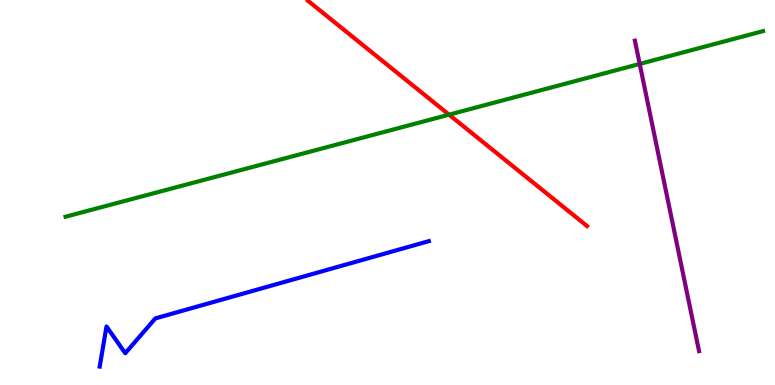[{'lines': ['blue', 'red'], 'intersections': []}, {'lines': ['green', 'red'], 'intersections': [{'x': 5.79, 'y': 7.02}]}, {'lines': ['purple', 'red'], 'intersections': []}, {'lines': ['blue', 'green'], 'intersections': []}, {'lines': ['blue', 'purple'], 'intersections': []}, {'lines': ['green', 'purple'], 'intersections': [{'x': 8.25, 'y': 8.34}]}]